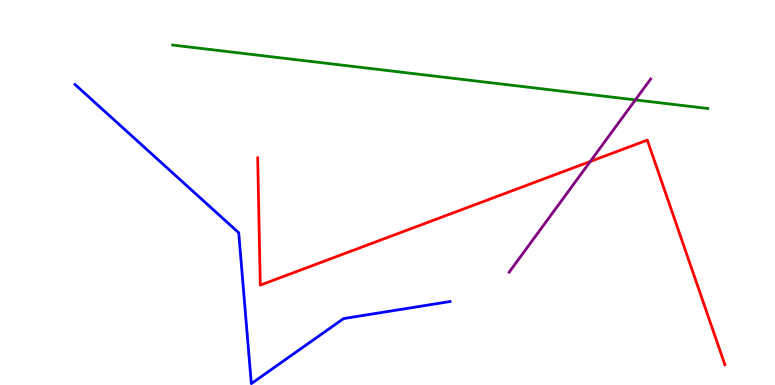[{'lines': ['blue', 'red'], 'intersections': []}, {'lines': ['green', 'red'], 'intersections': []}, {'lines': ['purple', 'red'], 'intersections': [{'x': 7.62, 'y': 5.81}]}, {'lines': ['blue', 'green'], 'intersections': []}, {'lines': ['blue', 'purple'], 'intersections': []}, {'lines': ['green', 'purple'], 'intersections': [{'x': 8.2, 'y': 7.41}]}]